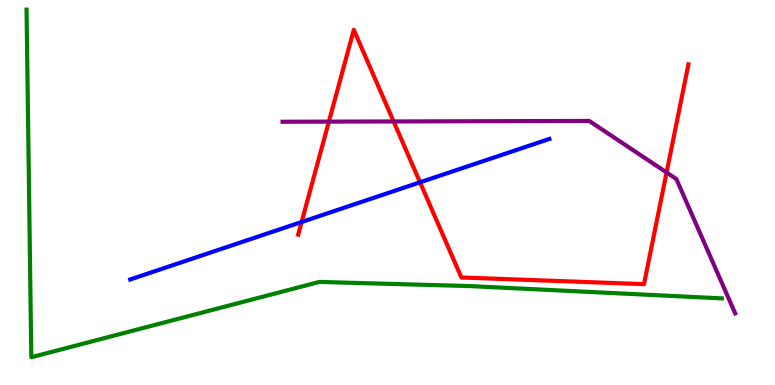[{'lines': ['blue', 'red'], 'intersections': [{'x': 3.89, 'y': 4.23}, {'x': 5.42, 'y': 5.26}]}, {'lines': ['green', 'red'], 'intersections': []}, {'lines': ['purple', 'red'], 'intersections': [{'x': 4.24, 'y': 6.84}, {'x': 5.08, 'y': 6.85}, {'x': 8.6, 'y': 5.52}]}, {'lines': ['blue', 'green'], 'intersections': []}, {'lines': ['blue', 'purple'], 'intersections': []}, {'lines': ['green', 'purple'], 'intersections': []}]